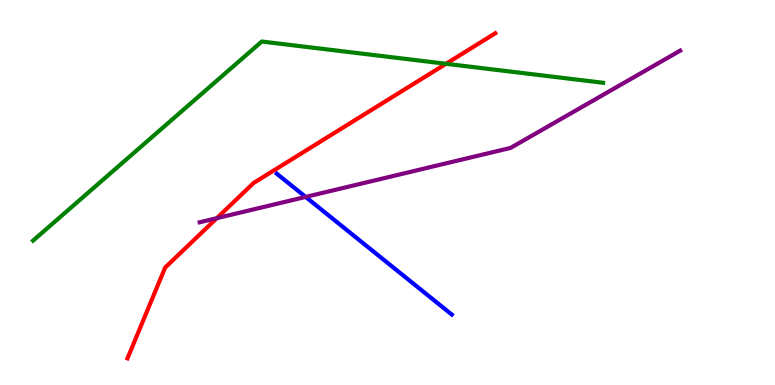[{'lines': ['blue', 'red'], 'intersections': []}, {'lines': ['green', 'red'], 'intersections': [{'x': 5.75, 'y': 8.34}]}, {'lines': ['purple', 'red'], 'intersections': [{'x': 2.8, 'y': 4.33}]}, {'lines': ['blue', 'green'], 'intersections': []}, {'lines': ['blue', 'purple'], 'intersections': [{'x': 3.94, 'y': 4.88}]}, {'lines': ['green', 'purple'], 'intersections': []}]